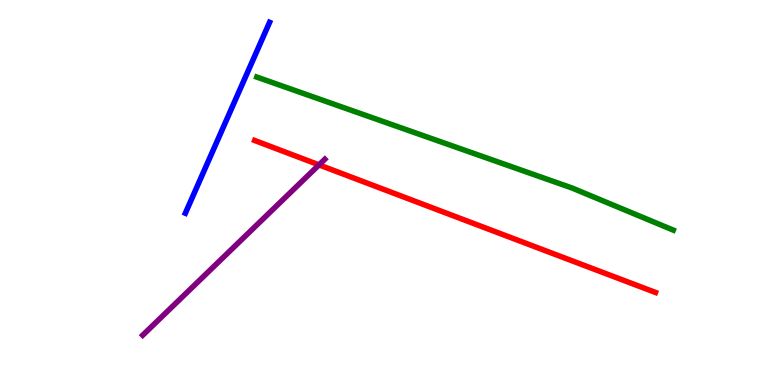[{'lines': ['blue', 'red'], 'intersections': []}, {'lines': ['green', 'red'], 'intersections': []}, {'lines': ['purple', 'red'], 'intersections': [{'x': 4.12, 'y': 5.72}]}, {'lines': ['blue', 'green'], 'intersections': []}, {'lines': ['blue', 'purple'], 'intersections': []}, {'lines': ['green', 'purple'], 'intersections': []}]